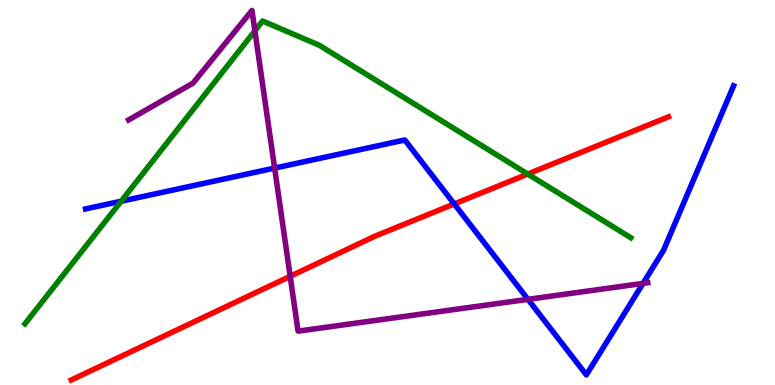[{'lines': ['blue', 'red'], 'intersections': [{'x': 5.86, 'y': 4.7}]}, {'lines': ['green', 'red'], 'intersections': [{'x': 6.81, 'y': 5.48}]}, {'lines': ['purple', 'red'], 'intersections': [{'x': 3.74, 'y': 2.82}]}, {'lines': ['blue', 'green'], 'intersections': [{'x': 1.56, 'y': 4.77}]}, {'lines': ['blue', 'purple'], 'intersections': [{'x': 3.54, 'y': 5.63}, {'x': 6.81, 'y': 2.23}, {'x': 8.3, 'y': 2.64}]}, {'lines': ['green', 'purple'], 'intersections': [{'x': 3.29, 'y': 9.2}]}]